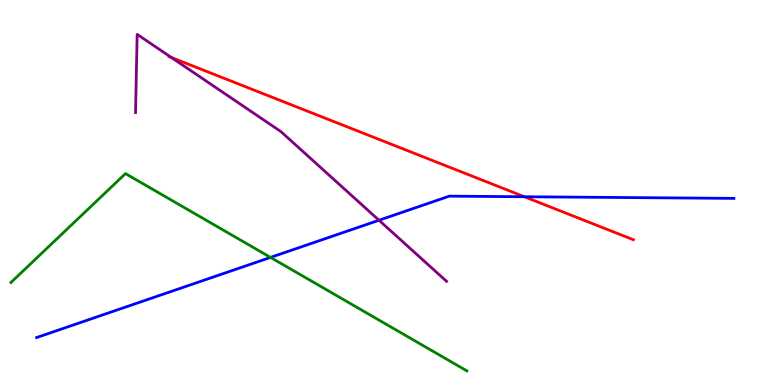[{'lines': ['blue', 'red'], 'intersections': [{'x': 6.77, 'y': 4.89}]}, {'lines': ['green', 'red'], 'intersections': []}, {'lines': ['purple', 'red'], 'intersections': [{'x': 2.21, 'y': 8.51}]}, {'lines': ['blue', 'green'], 'intersections': [{'x': 3.49, 'y': 3.31}]}, {'lines': ['blue', 'purple'], 'intersections': [{'x': 4.89, 'y': 4.28}]}, {'lines': ['green', 'purple'], 'intersections': []}]